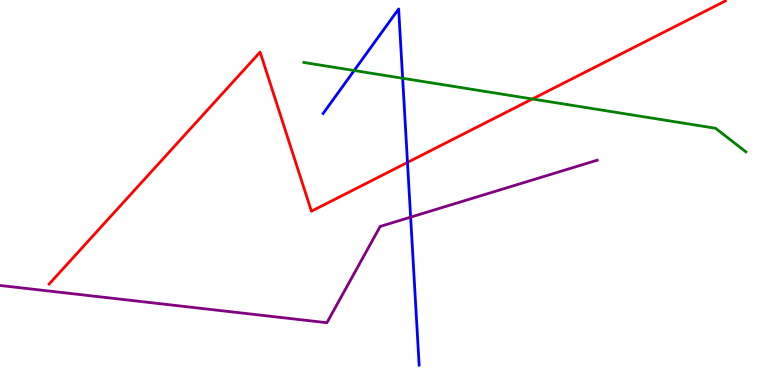[{'lines': ['blue', 'red'], 'intersections': [{'x': 5.26, 'y': 5.78}]}, {'lines': ['green', 'red'], 'intersections': [{'x': 6.87, 'y': 7.43}]}, {'lines': ['purple', 'red'], 'intersections': []}, {'lines': ['blue', 'green'], 'intersections': [{'x': 4.57, 'y': 8.17}, {'x': 5.2, 'y': 7.97}]}, {'lines': ['blue', 'purple'], 'intersections': [{'x': 5.3, 'y': 4.36}]}, {'lines': ['green', 'purple'], 'intersections': []}]